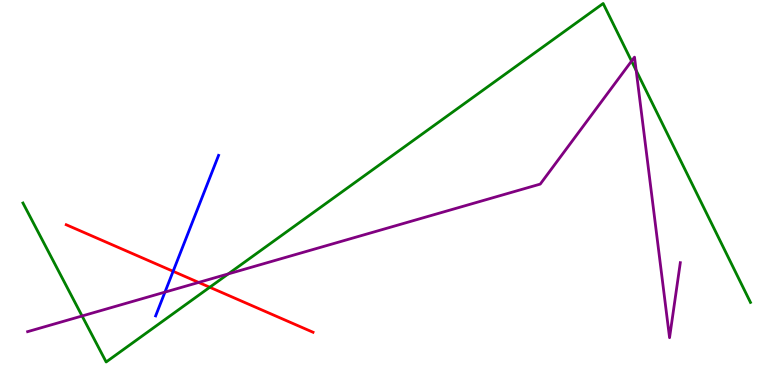[{'lines': ['blue', 'red'], 'intersections': [{'x': 2.23, 'y': 2.95}]}, {'lines': ['green', 'red'], 'intersections': [{'x': 2.71, 'y': 2.54}]}, {'lines': ['purple', 'red'], 'intersections': [{'x': 2.56, 'y': 2.66}]}, {'lines': ['blue', 'green'], 'intersections': []}, {'lines': ['blue', 'purple'], 'intersections': [{'x': 2.13, 'y': 2.41}]}, {'lines': ['green', 'purple'], 'intersections': [{'x': 1.06, 'y': 1.79}, {'x': 2.95, 'y': 2.89}, {'x': 8.15, 'y': 8.41}, {'x': 8.21, 'y': 8.17}]}]